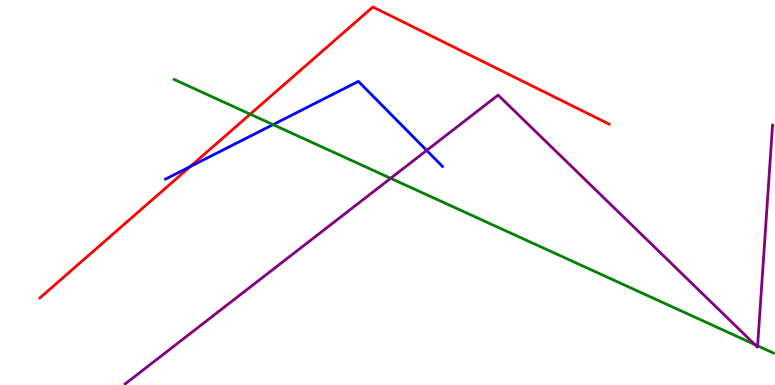[{'lines': ['blue', 'red'], 'intersections': [{'x': 2.45, 'y': 5.67}]}, {'lines': ['green', 'red'], 'intersections': [{'x': 3.23, 'y': 7.03}]}, {'lines': ['purple', 'red'], 'intersections': []}, {'lines': ['blue', 'green'], 'intersections': [{'x': 3.52, 'y': 6.76}]}, {'lines': ['blue', 'purple'], 'intersections': [{'x': 5.51, 'y': 6.09}]}, {'lines': ['green', 'purple'], 'intersections': [{'x': 5.04, 'y': 5.37}, {'x': 9.74, 'y': 1.05}, {'x': 9.78, 'y': 1.02}]}]